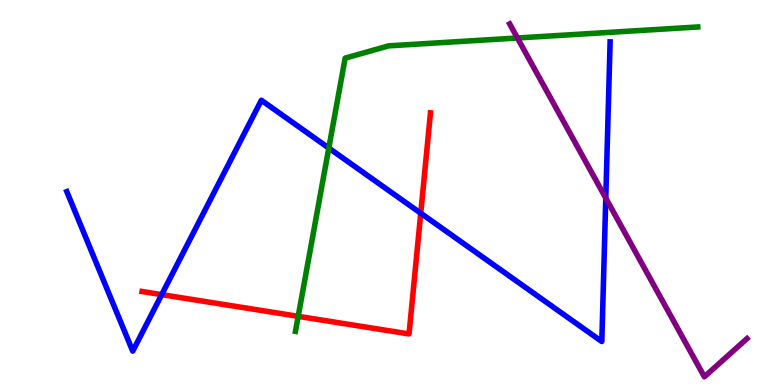[{'lines': ['blue', 'red'], 'intersections': [{'x': 2.09, 'y': 2.35}, {'x': 5.43, 'y': 4.46}]}, {'lines': ['green', 'red'], 'intersections': [{'x': 3.85, 'y': 1.78}]}, {'lines': ['purple', 'red'], 'intersections': []}, {'lines': ['blue', 'green'], 'intersections': [{'x': 4.24, 'y': 6.15}]}, {'lines': ['blue', 'purple'], 'intersections': [{'x': 7.82, 'y': 4.85}]}, {'lines': ['green', 'purple'], 'intersections': [{'x': 6.68, 'y': 9.01}]}]